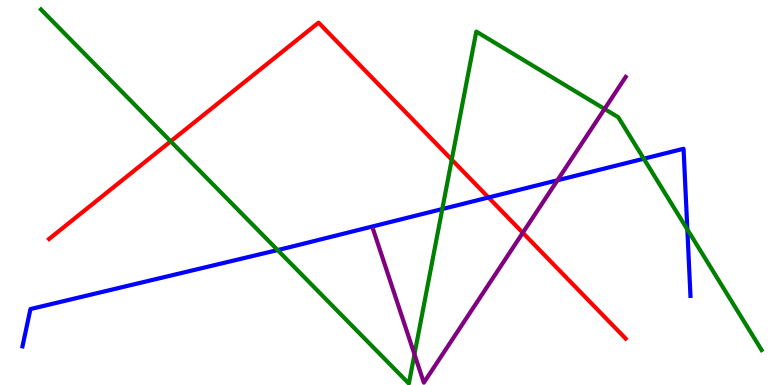[{'lines': ['blue', 'red'], 'intersections': [{'x': 6.3, 'y': 4.87}]}, {'lines': ['green', 'red'], 'intersections': [{'x': 2.2, 'y': 6.33}, {'x': 5.83, 'y': 5.85}]}, {'lines': ['purple', 'red'], 'intersections': [{'x': 6.75, 'y': 3.95}]}, {'lines': ['blue', 'green'], 'intersections': [{'x': 3.58, 'y': 3.5}, {'x': 5.71, 'y': 4.57}, {'x': 8.31, 'y': 5.88}, {'x': 8.87, 'y': 4.04}]}, {'lines': ['blue', 'purple'], 'intersections': [{'x': 7.19, 'y': 5.32}]}, {'lines': ['green', 'purple'], 'intersections': [{'x': 5.35, 'y': 0.797}, {'x': 7.8, 'y': 7.17}]}]